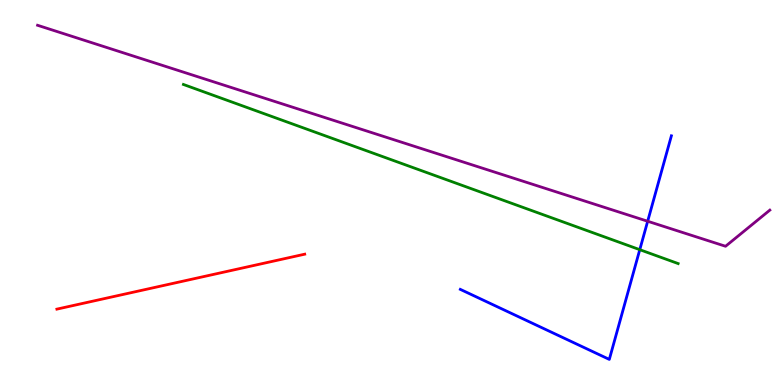[{'lines': ['blue', 'red'], 'intersections': []}, {'lines': ['green', 'red'], 'intersections': []}, {'lines': ['purple', 'red'], 'intersections': []}, {'lines': ['blue', 'green'], 'intersections': [{'x': 8.26, 'y': 3.51}]}, {'lines': ['blue', 'purple'], 'intersections': [{'x': 8.36, 'y': 4.25}]}, {'lines': ['green', 'purple'], 'intersections': []}]